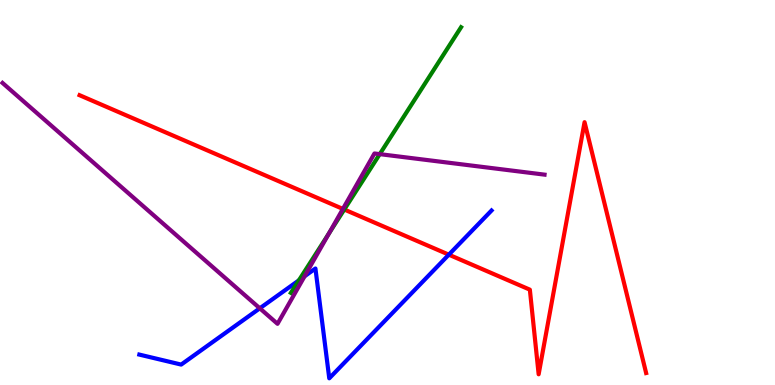[{'lines': ['blue', 'red'], 'intersections': [{'x': 5.79, 'y': 3.39}]}, {'lines': ['green', 'red'], 'intersections': [{'x': 4.44, 'y': 4.56}]}, {'lines': ['purple', 'red'], 'intersections': [{'x': 4.42, 'y': 4.57}]}, {'lines': ['blue', 'green'], 'intersections': [{'x': 3.86, 'y': 2.72}]}, {'lines': ['blue', 'purple'], 'intersections': [{'x': 3.35, 'y': 1.99}, {'x': 3.93, 'y': 2.82}]}, {'lines': ['green', 'purple'], 'intersections': [{'x': 4.25, 'y': 3.94}, {'x': 4.9, 'y': 6.0}]}]